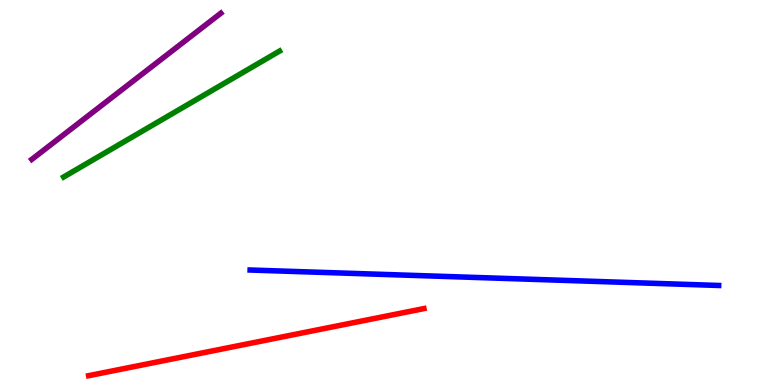[{'lines': ['blue', 'red'], 'intersections': []}, {'lines': ['green', 'red'], 'intersections': []}, {'lines': ['purple', 'red'], 'intersections': []}, {'lines': ['blue', 'green'], 'intersections': []}, {'lines': ['blue', 'purple'], 'intersections': []}, {'lines': ['green', 'purple'], 'intersections': []}]